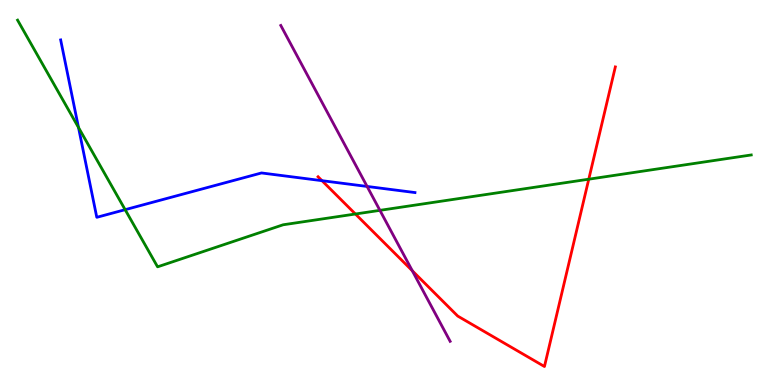[{'lines': ['blue', 'red'], 'intersections': [{'x': 4.15, 'y': 5.31}]}, {'lines': ['green', 'red'], 'intersections': [{'x': 4.59, 'y': 4.44}, {'x': 7.6, 'y': 5.35}]}, {'lines': ['purple', 'red'], 'intersections': [{'x': 5.32, 'y': 2.97}]}, {'lines': ['blue', 'green'], 'intersections': [{'x': 1.01, 'y': 6.69}, {'x': 1.61, 'y': 4.55}]}, {'lines': ['blue', 'purple'], 'intersections': [{'x': 4.74, 'y': 5.16}]}, {'lines': ['green', 'purple'], 'intersections': [{'x': 4.9, 'y': 4.54}]}]